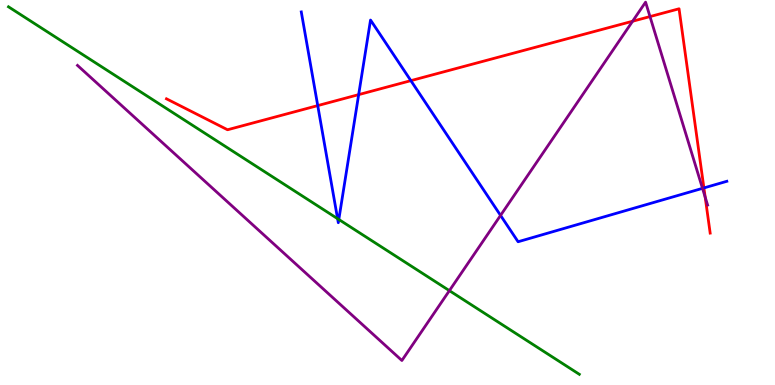[{'lines': ['blue', 'red'], 'intersections': [{'x': 4.1, 'y': 7.26}, {'x': 4.63, 'y': 7.54}, {'x': 5.3, 'y': 7.91}, {'x': 9.08, 'y': 5.12}]}, {'lines': ['green', 'red'], 'intersections': []}, {'lines': ['purple', 'red'], 'intersections': [{'x': 8.16, 'y': 9.45}, {'x': 8.39, 'y': 9.57}, {'x': 9.1, 'y': 4.88}]}, {'lines': ['blue', 'green'], 'intersections': [{'x': 4.36, 'y': 4.32}, {'x': 4.37, 'y': 4.3}]}, {'lines': ['blue', 'purple'], 'intersections': [{'x': 6.46, 'y': 4.41}, {'x': 9.06, 'y': 5.11}]}, {'lines': ['green', 'purple'], 'intersections': [{'x': 5.8, 'y': 2.45}]}]